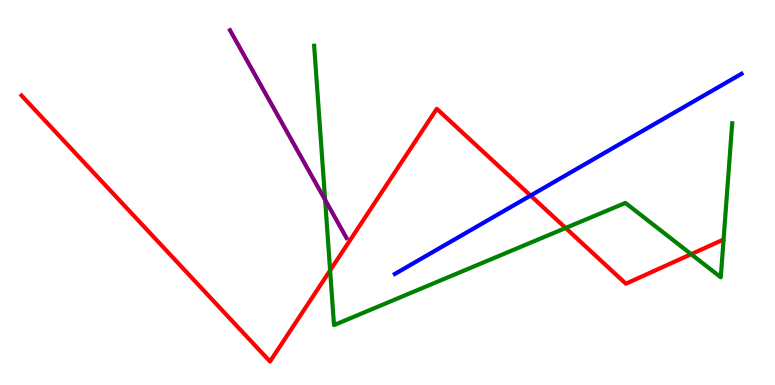[{'lines': ['blue', 'red'], 'intersections': [{'x': 6.85, 'y': 4.92}]}, {'lines': ['green', 'red'], 'intersections': [{'x': 4.26, 'y': 2.98}, {'x': 7.3, 'y': 4.08}, {'x': 8.92, 'y': 3.4}]}, {'lines': ['purple', 'red'], 'intersections': []}, {'lines': ['blue', 'green'], 'intersections': []}, {'lines': ['blue', 'purple'], 'intersections': []}, {'lines': ['green', 'purple'], 'intersections': [{'x': 4.19, 'y': 4.81}]}]